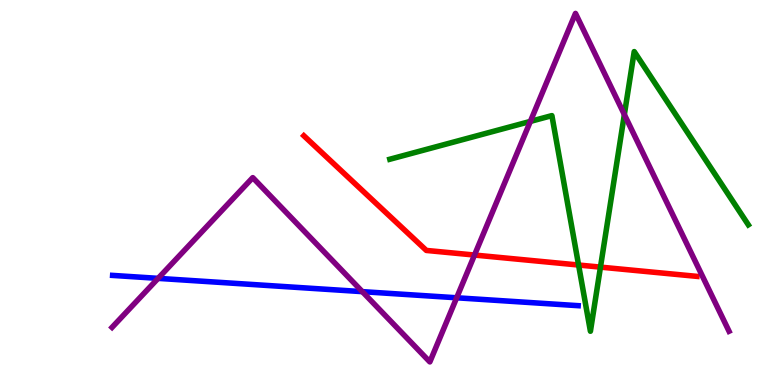[{'lines': ['blue', 'red'], 'intersections': []}, {'lines': ['green', 'red'], 'intersections': [{'x': 7.47, 'y': 3.12}, {'x': 7.75, 'y': 3.06}]}, {'lines': ['purple', 'red'], 'intersections': [{'x': 6.12, 'y': 3.38}]}, {'lines': ['blue', 'green'], 'intersections': []}, {'lines': ['blue', 'purple'], 'intersections': [{'x': 2.04, 'y': 2.77}, {'x': 4.68, 'y': 2.42}, {'x': 5.89, 'y': 2.27}]}, {'lines': ['green', 'purple'], 'intersections': [{'x': 6.84, 'y': 6.85}, {'x': 8.06, 'y': 7.02}]}]